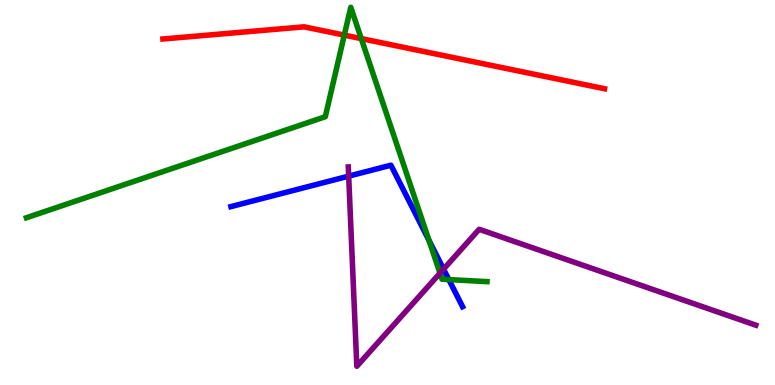[{'lines': ['blue', 'red'], 'intersections': []}, {'lines': ['green', 'red'], 'intersections': [{'x': 4.44, 'y': 9.09}, {'x': 4.66, 'y': 9.0}]}, {'lines': ['purple', 'red'], 'intersections': []}, {'lines': ['blue', 'green'], 'intersections': [{'x': 5.53, 'y': 3.76}, {'x': 5.79, 'y': 2.74}]}, {'lines': ['blue', 'purple'], 'intersections': [{'x': 4.5, 'y': 5.42}, {'x': 5.72, 'y': 3.01}]}, {'lines': ['green', 'purple'], 'intersections': [{'x': 5.68, 'y': 2.9}]}]